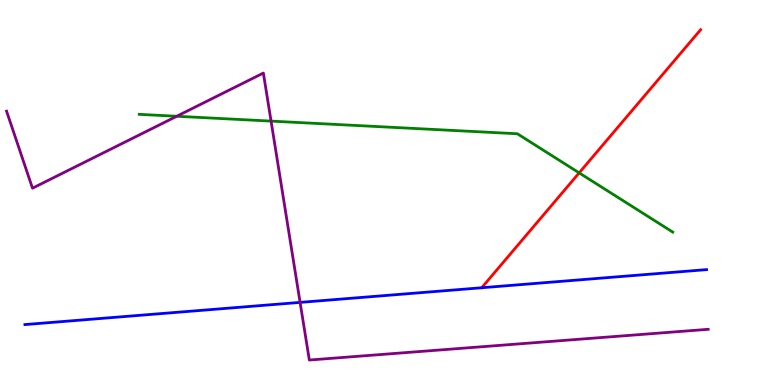[{'lines': ['blue', 'red'], 'intersections': []}, {'lines': ['green', 'red'], 'intersections': [{'x': 7.47, 'y': 5.51}]}, {'lines': ['purple', 'red'], 'intersections': []}, {'lines': ['blue', 'green'], 'intersections': []}, {'lines': ['blue', 'purple'], 'intersections': [{'x': 3.87, 'y': 2.15}]}, {'lines': ['green', 'purple'], 'intersections': [{'x': 2.28, 'y': 6.98}, {'x': 3.5, 'y': 6.85}]}]